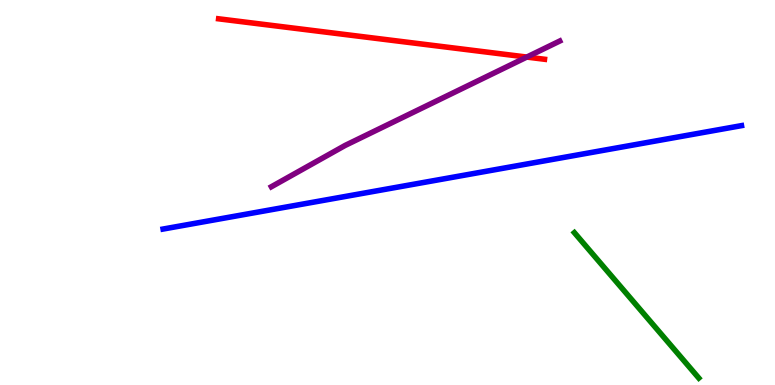[{'lines': ['blue', 'red'], 'intersections': []}, {'lines': ['green', 'red'], 'intersections': []}, {'lines': ['purple', 'red'], 'intersections': [{'x': 6.8, 'y': 8.52}]}, {'lines': ['blue', 'green'], 'intersections': []}, {'lines': ['blue', 'purple'], 'intersections': []}, {'lines': ['green', 'purple'], 'intersections': []}]